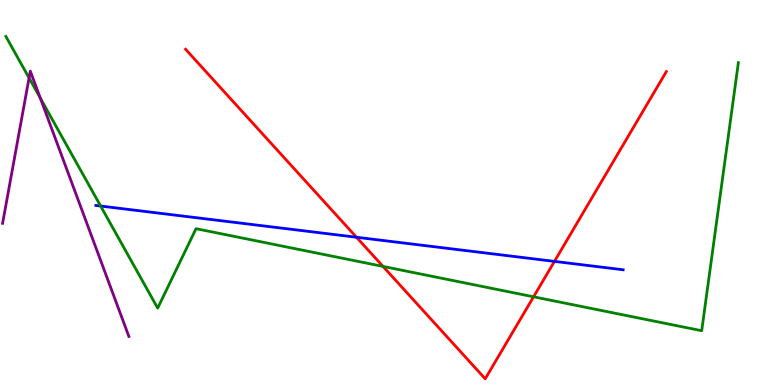[{'lines': ['blue', 'red'], 'intersections': [{'x': 4.6, 'y': 3.84}, {'x': 7.15, 'y': 3.21}]}, {'lines': ['green', 'red'], 'intersections': [{'x': 4.94, 'y': 3.08}, {'x': 6.88, 'y': 2.29}]}, {'lines': ['purple', 'red'], 'intersections': []}, {'lines': ['blue', 'green'], 'intersections': [{'x': 1.3, 'y': 4.65}]}, {'lines': ['blue', 'purple'], 'intersections': []}, {'lines': ['green', 'purple'], 'intersections': [{'x': 0.375, 'y': 7.98}, {'x': 0.52, 'y': 7.45}]}]